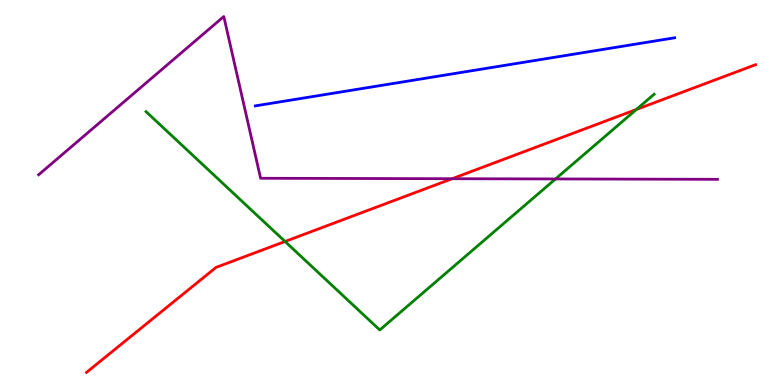[{'lines': ['blue', 'red'], 'intersections': []}, {'lines': ['green', 'red'], 'intersections': [{'x': 3.68, 'y': 3.73}, {'x': 8.21, 'y': 7.16}]}, {'lines': ['purple', 'red'], 'intersections': [{'x': 5.83, 'y': 5.36}]}, {'lines': ['blue', 'green'], 'intersections': []}, {'lines': ['blue', 'purple'], 'intersections': []}, {'lines': ['green', 'purple'], 'intersections': [{'x': 7.17, 'y': 5.35}]}]